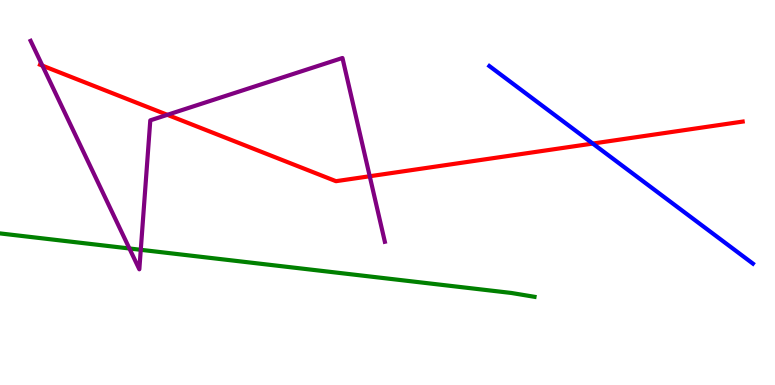[{'lines': ['blue', 'red'], 'intersections': [{'x': 7.65, 'y': 6.27}]}, {'lines': ['green', 'red'], 'intersections': []}, {'lines': ['purple', 'red'], 'intersections': [{'x': 0.547, 'y': 8.29}, {'x': 2.16, 'y': 7.02}, {'x': 4.77, 'y': 5.42}]}, {'lines': ['blue', 'green'], 'intersections': []}, {'lines': ['blue', 'purple'], 'intersections': []}, {'lines': ['green', 'purple'], 'intersections': [{'x': 1.67, 'y': 3.55}, {'x': 1.82, 'y': 3.51}]}]